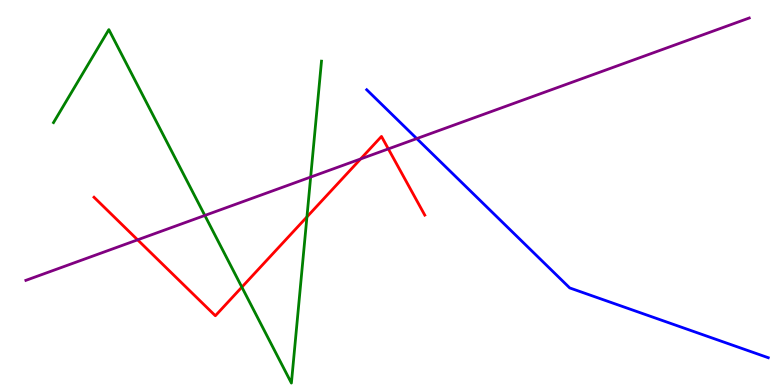[{'lines': ['blue', 'red'], 'intersections': []}, {'lines': ['green', 'red'], 'intersections': [{'x': 3.12, 'y': 2.54}, {'x': 3.96, 'y': 4.37}]}, {'lines': ['purple', 'red'], 'intersections': [{'x': 1.78, 'y': 3.77}, {'x': 4.65, 'y': 5.87}, {'x': 5.01, 'y': 6.13}]}, {'lines': ['blue', 'green'], 'intersections': []}, {'lines': ['blue', 'purple'], 'intersections': [{'x': 5.38, 'y': 6.4}]}, {'lines': ['green', 'purple'], 'intersections': [{'x': 2.64, 'y': 4.4}, {'x': 4.01, 'y': 5.4}]}]